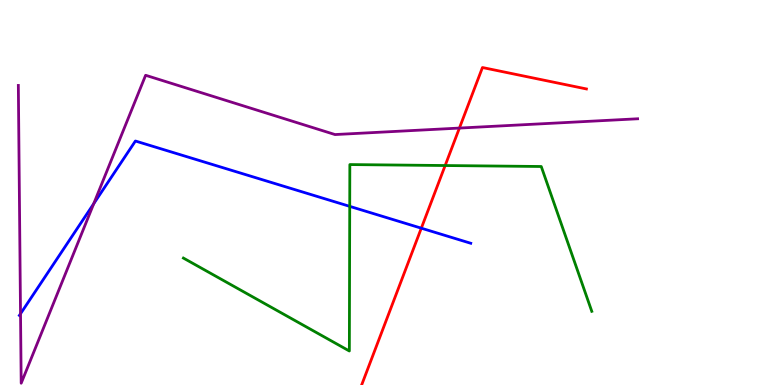[{'lines': ['blue', 'red'], 'intersections': [{'x': 5.44, 'y': 4.07}]}, {'lines': ['green', 'red'], 'intersections': [{'x': 5.74, 'y': 5.7}]}, {'lines': ['purple', 'red'], 'intersections': [{'x': 5.93, 'y': 6.67}]}, {'lines': ['blue', 'green'], 'intersections': [{'x': 4.51, 'y': 4.64}]}, {'lines': ['blue', 'purple'], 'intersections': [{'x': 0.265, 'y': 1.85}, {'x': 1.21, 'y': 4.71}]}, {'lines': ['green', 'purple'], 'intersections': []}]